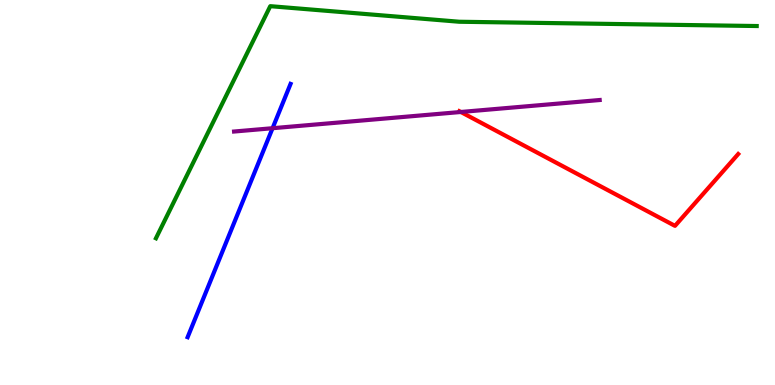[{'lines': ['blue', 'red'], 'intersections': []}, {'lines': ['green', 'red'], 'intersections': []}, {'lines': ['purple', 'red'], 'intersections': [{'x': 5.95, 'y': 7.09}]}, {'lines': ['blue', 'green'], 'intersections': []}, {'lines': ['blue', 'purple'], 'intersections': [{'x': 3.52, 'y': 6.67}]}, {'lines': ['green', 'purple'], 'intersections': []}]